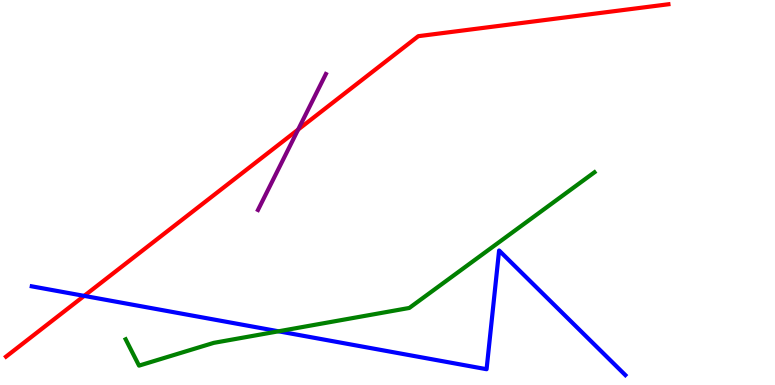[{'lines': ['blue', 'red'], 'intersections': [{'x': 1.09, 'y': 2.31}]}, {'lines': ['green', 'red'], 'intersections': []}, {'lines': ['purple', 'red'], 'intersections': [{'x': 3.85, 'y': 6.63}]}, {'lines': ['blue', 'green'], 'intersections': [{'x': 3.59, 'y': 1.39}]}, {'lines': ['blue', 'purple'], 'intersections': []}, {'lines': ['green', 'purple'], 'intersections': []}]